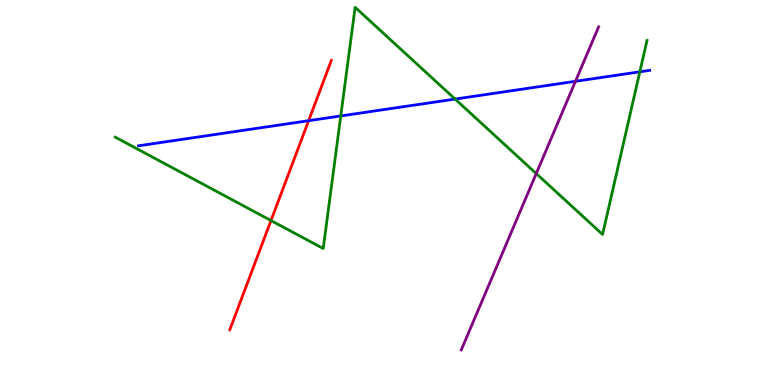[{'lines': ['blue', 'red'], 'intersections': [{'x': 3.98, 'y': 6.87}]}, {'lines': ['green', 'red'], 'intersections': [{'x': 3.5, 'y': 4.27}]}, {'lines': ['purple', 'red'], 'intersections': []}, {'lines': ['blue', 'green'], 'intersections': [{'x': 4.4, 'y': 6.99}, {'x': 5.87, 'y': 7.43}, {'x': 8.26, 'y': 8.13}]}, {'lines': ['blue', 'purple'], 'intersections': [{'x': 7.43, 'y': 7.89}]}, {'lines': ['green', 'purple'], 'intersections': [{'x': 6.92, 'y': 5.49}]}]